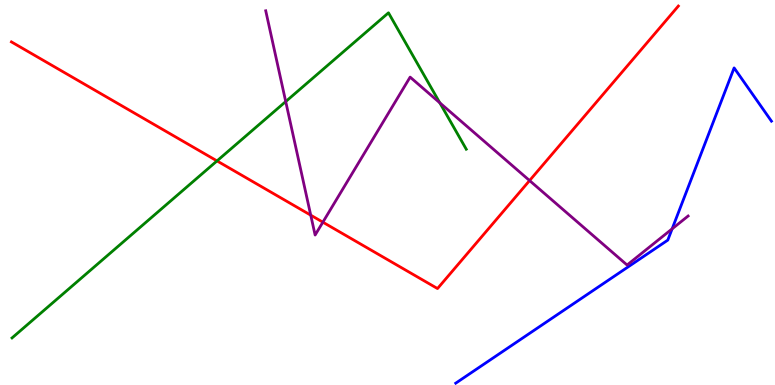[{'lines': ['blue', 'red'], 'intersections': []}, {'lines': ['green', 'red'], 'intersections': [{'x': 2.8, 'y': 5.82}]}, {'lines': ['purple', 'red'], 'intersections': [{'x': 4.01, 'y': 4.41}, {'x': 4.17, 'y': 4.23}, {'x': 6.83, 'y': 5.31}]}, {'lines': ['blue', 'green'], 'intersections': []}, {'lines': ['blue', 'purple'], 'intersections': [{'x': 8.67, 'y': 4.06}]}, {'lines': ['green', 'purple'], 'intersections': [{'x': 3.69, 'y': 7.36}, {'x': 5.67, 'y': 7.33}]}]